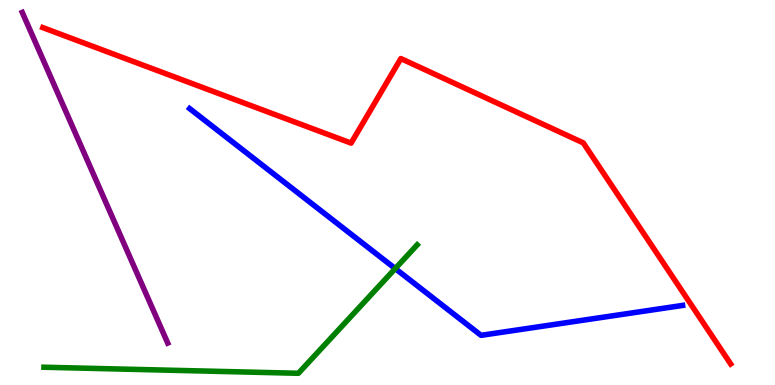[{'lines': ['blue', 'red'], 'intersections': []}, {'lines': ['green', 'red'], 'intersections': []}, {'lines': ['purple', 'red'], 'intersections': []}, {'lines': ['blue', 'green'], 'intersections': [{'x': 5.1, 'y': 3.02}]}, {'lines': ['blue', 'purple'], 'intersections': []}, {'lines': ['green', 'purple'], 'intersections': []}]